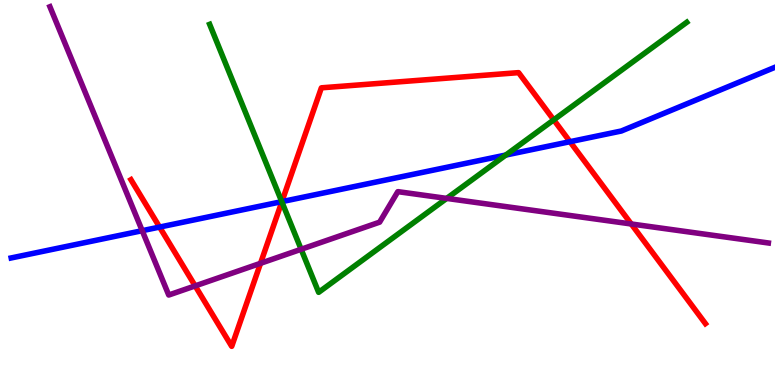[{'lines': ['blue', 'red'], 'intersections': [{'x': 2.06, 'y': 4.1}, {'x': 3.64, 'y': 4.76}, {'x': 7.35, 'y': 6.32}]}, {'lines': ['green', 'red'], 'intersections': [{'x': 3.64, 'y': 4.76}, {'x': 7.15, 'y': 6.89}]}, {'lines': ['purple', 'red'], 'intersections': [{'x': 2.52, 'y': 2.57}, {'x': 3.36, 'y': 3.16}, {'x': 8.15, 'y': 4.18}]}, {'lines': ['blue', 'green'], 'intersections': [{'x': 3.64, 'y': 4.76}, {'x': 6.53, 'y': 5.97}]}, {'lines': ['blue', 'purple'], 'intersections': [{'x': 1.84, 'y': 4.01}]}, {'lines': ['green', 'purple'], 'intersections': [{'x': 3.89, 'y': 3.53}, {'x': 5.76, 'y': 4.85}]}]